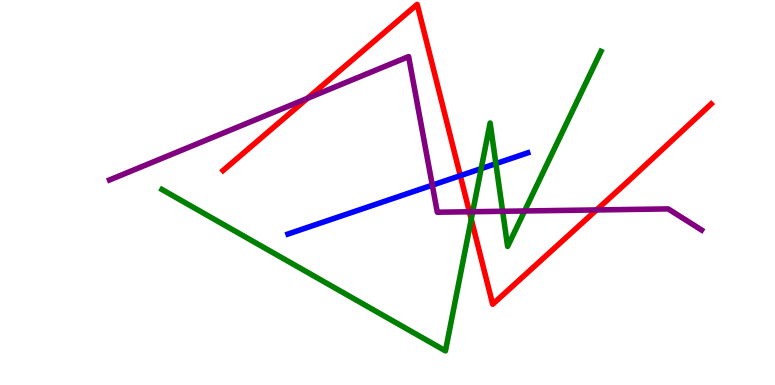[{'lines': ['blue', 'red'], 'intersections': [{'x': 5.94, 'y': 5.44}]}, {'lines': ['green', 'red'], 'intersections': [{'x': 6.08, 'y': 4.31}]}, {'lines': ['purple', 'red'], 'intersections': [{'x': 3.97, 'y': 7.45}, {'x': 6.06, 'y': 4.5}, {'x': 7.7, 'y': 4.55}]}, {'lines': ['blue', 'green'], 'intersections': [{'x': 6.21, 'y': 5.62}, {'x': 6.4, 'y': 5.75}]}, {'lines': ['blue', 'purple'], 'intersections': [{'x': 5.58, 'y': 5.19}]}, {'lines': ['green', 'purple'], 'intersections': [{'x': 6.1, 'y': 4.5}, {'x': 6.49, 'y': 4.51}, {'x': 6.77, 'y': 4.52}]}]